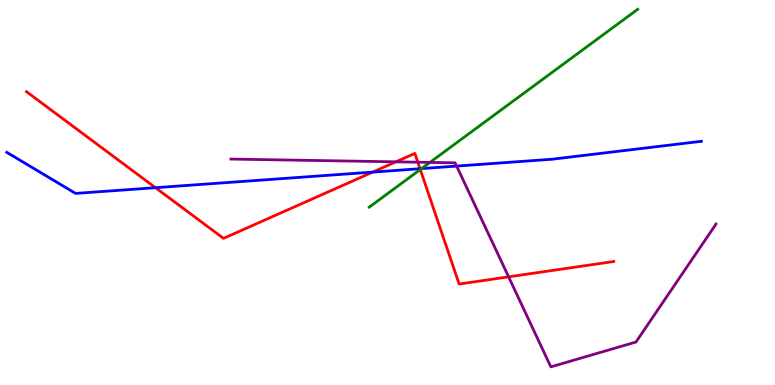[{'lines': ['blue', 'red'], 'intersections': [{'x': 2.01, 'y': 5.12}, {'x': 4.81, 'y': 5.53}, {'x': 5.42, 'y': 5.62}]}, {'lines': ['green', 'red'], 'intersections': [{'x': 5.42, 'y': 5.6}]}, {'lines': ['purple', 'red'], 'intersections': [{'x': 5.11, 'y': 5.8}, {'x': 5.39, 'y': 5.79}, {'x': 6.56, 'y': 2.81}]}, {'lines': ['blue', 'green'], 'intersections': [{'x': 5.44, 'y': 5.62}]}, {'lines': ['blue', 'purple'], 'intersections': [{'x': 5.89, 'y': 5.69}]}, {'lines': ['green', 'purple'], 'intersections': [{'x': 5.55, 'y': 5.78}]}]